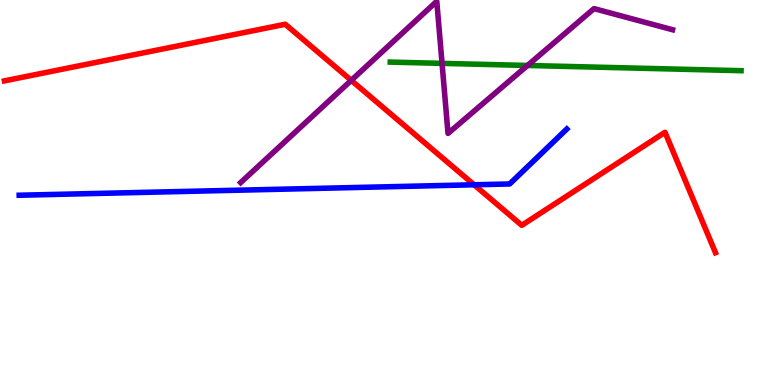[{'lines': ['blue', 'red'], 'intersections': [{'x': 6.12, 'y': 5.2}]}, {'lines': ['green', 'red'], 'intersections': []}, {'lines': ['purple', 'red'], 'intersections': [{'x': 4.53, 'y': 7.91}]}, {'lines': ['blue', 'green'], 'intersections': []}, {'lines': ['blue', 'purple'], 'intersections': []}, {'lines': ['green', 'purple'], 'intersections': [{'x': 5.7, 'y': 8.35}, {'x': 6.81, 'y': 8.3}]}]